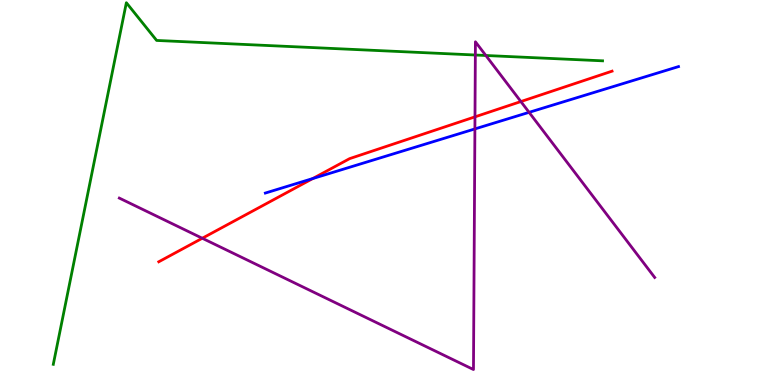[{'lines': ['blue', 'red'], 'intersections': [{'x': 4.04, 'y': 5.36}]}, {'lines': ['green', 'red'], 'intersections': []}, {'lines': ['purple', 'red'], 'intersections': [{'x': 2.61, 'y': 3.81}, {'x': 6.13, 'y': 6.96}, {'x': 6.72, 'y': 7.36}]}, {'lines': ['blue', 'green'], 'intersections': []}, {'lines': ['blue', 'purple'], 'intersections': [{'x': 6.13, 'y': 6.65}, {'x': 6.83, 'y': 7.08}]}, {'lines': ['green', 'purple'], 'intersections': [{'x': 6.13, 'y': 8.57}, {'x': 6.27, 'y': 8.56}]}]